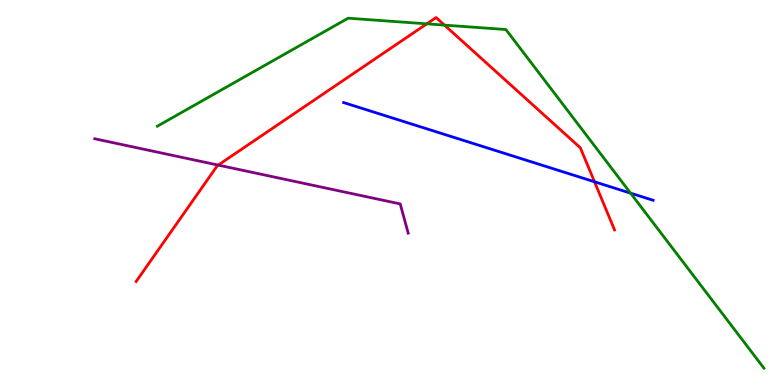[{'lines': ['blue', 'red'], 'intersections': [{'x': 7.67, 'y': 5.28}]}, {'lines': ['green', 'red'], 'intersections': [{'x': 5.51, 'y': 9.38}, {'x': 5.74, 'y': 9.35}]}, {'lines': ['purple', 'red'], 'intersections': [{'x': 2.82, 'y': 5.71}]}, {'lines': ['blue', 'green'], 'intersections': [{'x': 8.14, 'y': 4.98}]}, {'lines': ['blue', 'purple'], 'intersections': []}, {'lines': ['green', 'purple'], 'intersections': []}]